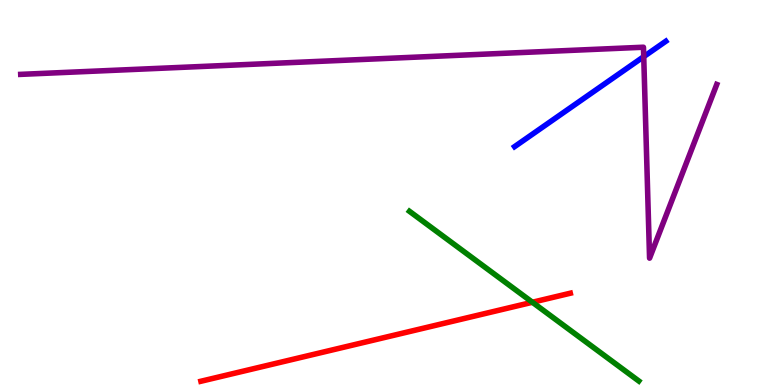[{'lines': ['blue', 'red'], 'intersections': []}, {'lines': ['green', 'red'], 'intersections': [{'x': 6.87, 'y': 2.15}]}, {'lines': ['purple', 'red'], 'intersections': []}, {'lines': ['blue', 'green'], 'intersections': []}, {'lines': ['blue', 'purple'], 'intersections': [{'x': 8.31, 'y': 8.53}]}, {'lines': ['green', 'purple'], 'intersections': []}]